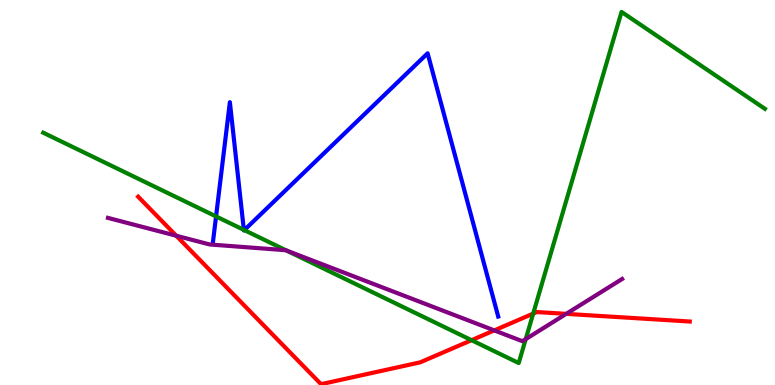[{'lines': ['blue', 'red'], 'intersections': []}, {'lines': ['green', 'red'], 'intersections': [{'x': 6.08, 'y': 1.16}, {'x': 6.88, 'y': 1.85}]}, {'lines': ['purple', 'red'], 'intersections': [{'x': 2.27, 'y': 3.88}, {'x': 6.38, 'y': 1.42}, {'x': 7.31, 'y': 1.85}]}, {'lines': ['blue', 'green'], 'intersections': [{'x': 2.79, 'y': 4.38}, {'x': 3.15, 'y': 4.03}, {'x': 3.15, 'y': 4.02}]}, {'lines': ['blue', 'purple'], 'intersections': []}, {'lines': ['green', 'purple'], 'intersections': [{'x': 3.69, 'y': 3.49}, {'x': 6.78, 'y': 1.19}]}]